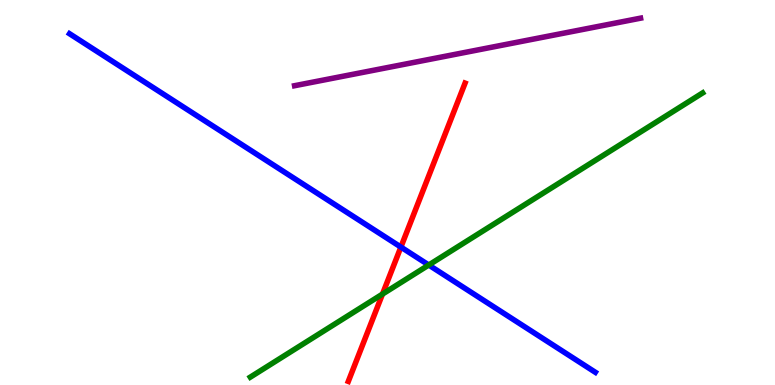[{'lines': ['blue', 'red'], 'intersections': [{'x': 5.17, 'y': 3.58}]}, {'lines': ['green', 'red'], 'intersections': [{'x': 4.94, 'y': 2.36}]}, {'lines': ['purple', 'red'], 'intersections': []}, {'lines': ['blue', 'green'], 'intersections': [{'x': 5.53, 'y': 3.12}]}, {'lines': ['blue', 'purple'], 'intersections': []}, {'lines': ['green', 'purple'], 'intersections': []}]